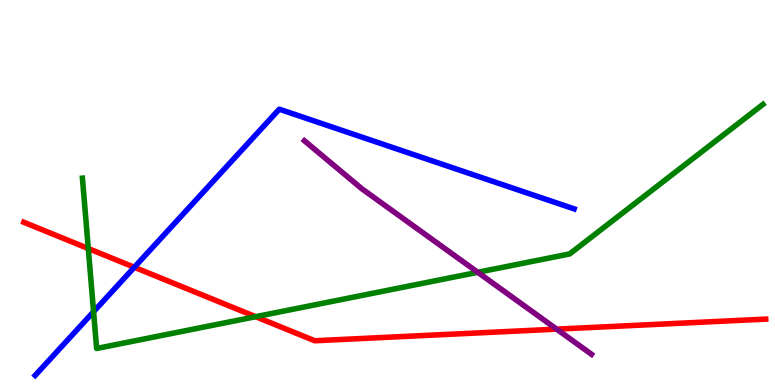[{'lines': ['blue', 'red'], 'intersections': [{'x': 1.73, 'y': 3.06}]}, {'lines': ['green', 'red'], 'intersections': [{'x': 1.14, 'y': 3.54}, {'x': 3.3, 'y': 1.77}]}, {'lines': ['purple', 'red'], 'intersections': [{'x': 7.18, 'y': 1.45}]}, {'lines': ['blue', 'green'], 'intersections': [{'x': 1.21, 'y': 1.9}]}, {'lines': ['blue', 'purple'], 'intersections': []}, {'lines': ['green', 'purple'], 'intersections': [{'x': 6.16, 'y': 2.93}]}]